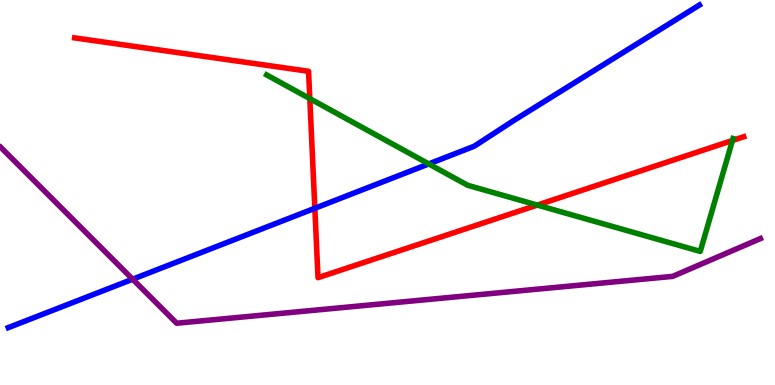[{'lines': ['blue', 'red'], 'intersections': [{'x': 4.06, 'y': 4.59}]}, {'lines': ['green', 'red'], 'intersections': [{'x': 4.0, 'y': 7.44}, {'x': 6.93, 'y': 4.67}, {'x': 9.45, 'y': 6.35}]}, {'lines': ['purple', 'red'], 'intersections': []}, {'lines': ['blue', 'green'], 'intersections': [{'x': 5.53, 'y': 5.74}]}, {'lines': ['blue', 'purple'], 'intersections': [{'x': 1.71, 'y': 2.75}]}, {'lines': ['green', 'purple'], 'intersections': []}]